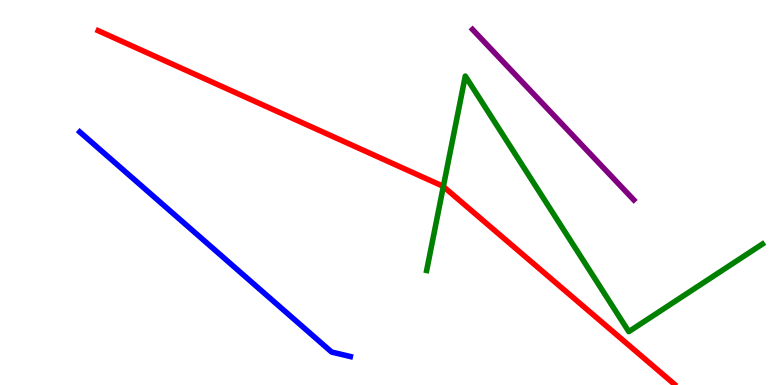[{'lines': ['blue', 'red'], 'intersections': []}, {'lines': ['green', 'red'], 'intersections': [{'x': 5.72, 'y': 5.16}]}, {'lines': ['purple', 'red'], 'intersections': []}, {'lines': ['blue', 'green'], 'intersections': []}, {'lines': ['blue', 'purple'], 'intersections': []}, {'lines': ['green', 'purple'], 'intersections': []}]